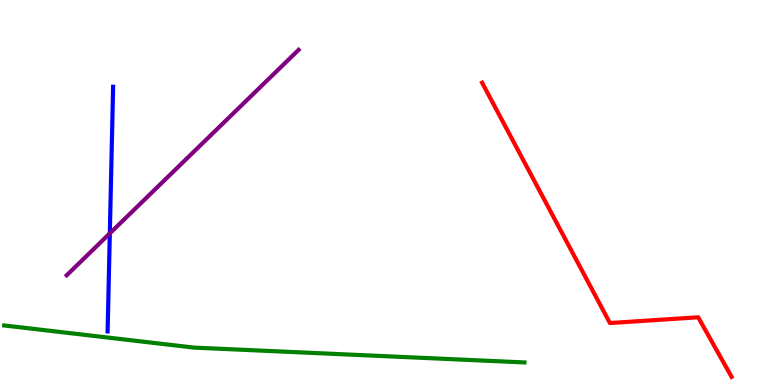[{'lines': ['blue', 'red'], 'intersections': []}, {'lines': ['green', 'red'], 'intersections': []}, {'lines': ['purple', 'red'], 'intersections': []}, {'lines': ['blue', 'green'], 'intersections': []}, {'lines': ['blue', 'purple'], 'intersections': [{'x': 1.42, 'y': 3.94}]}, {'lines': ['green', 'purple'], 'intersections': []}]